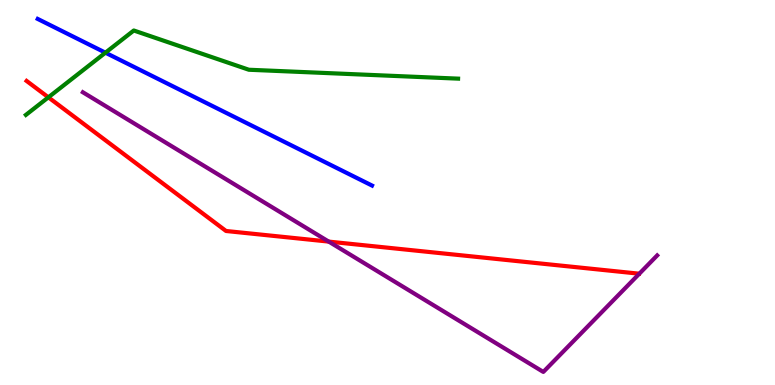[{'lines': ['blue', 'red'], 'intersections': []}, {'lines': ['green', 'red'], 'intersections': [{'x': 0.624, 'y': 7.47}]}, {'lines': ['purple', 'red'], 'intersections': [{'x': 4.24, 'y': 3.72}]}, {'lines': ['blue', 'green'], 'intersections': [{'x': 1.36, 'y': 8.63}]}, {'lines': ['blue', 'purple'], 'intersections': []}, {'lines': ['green', 'purple'], 'intersections': []}]